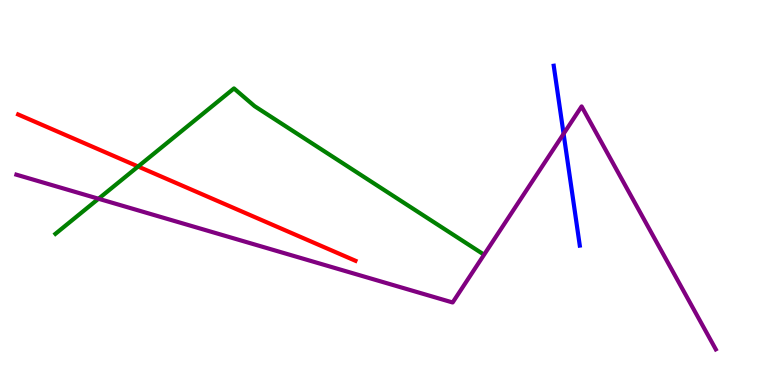[{'lines': ['blue', 'red'], 'intersections': []}, {'lines': ['green', 'red'], 'intersections': [{'x': 1.78, 'y': 5.68}]}, {'lines': ['purple', 'red'], 'intersections': []}, {'lines': ['blue', 'green'], 'intersections': []}, {'lines': ['blue', 'purple'], 'intersections': [{'x': 7.27, 'y': 6.52}]}, {'lines': ['green', 'purple'], 'intersections': [{'x': 1.27, 'y': 4.84}]}]